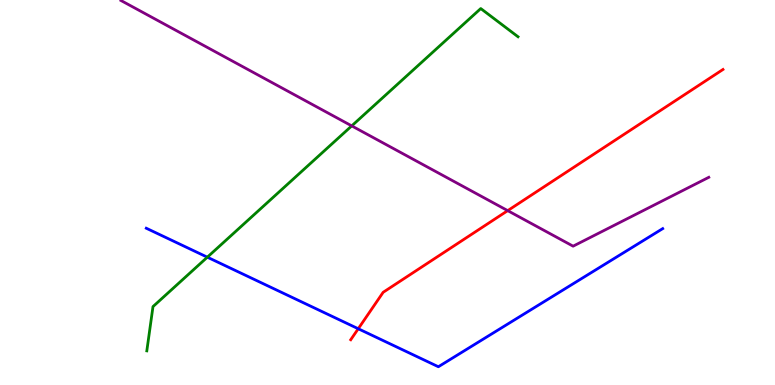[{'lines': ['blue', 'red'], 'intersections': [{'x': 4.62, 'y': 1.46}]}, {'lines': ['green', 'red'], 'intersections': []}, {'lines': ['purple', 'red'], 'intersections': [{'x': 6.55, 'y': 4.53}]}, {'lines': ['blue', 'green'], 'intersections': [{'x': 2.68, 'y': 3.32}]}, {'lines': ['blue', 'purple'], 'intersections': []}, {'lines': ['green', 'purple'], 'intersections': [{'x': 4.54, 'y': 6.73}]}]